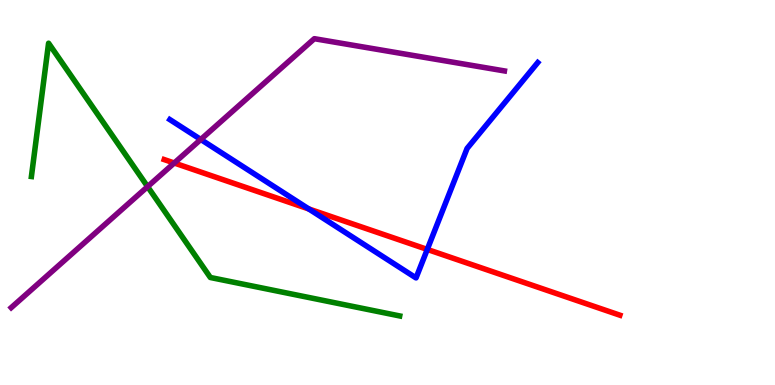[{'lines': ['blue', 'red'], 'intersections': [{'x': 3.98, 'y': 4.57}, {'x': 5.51, 'y': 3.52}]}, {'lines': ['green', 'red'], 'intersections': []}, {'lines': ['purple', 'red'], 'intersections': [{'x': 2.25, 'y': 5.77}]}, {'lines': ['blue', 'green'], 'intersections': []}, {'lines': ['blue', 'purple'], 'intersections': [{'x': 2.59, 'y': 6.38}]}, {'lines': ['green', 'purple'], 'intersections': [{'x': 1.9, 'y': 5.15}]}]